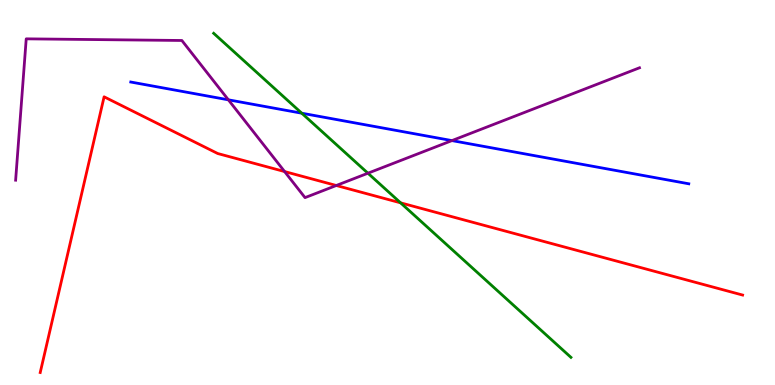[{'lines': ['blue', 'red'], 'intersections': []}, {'lines': ['green', 'red'], 'intersections': [{'x': 5.17, 'y': 4.73}]}, {'lines': ['purple', 'red'], 'intersections': [{'x': 3.67, 'y': 5.54}, {'x': 4.34, 'y': 5.18}]}, {'lines': ['blue', 'green'], 'intersections': [{'x': 3.89, 'y': 7.06}]}, {'lines': ['blue', 'purple'], 'intersections': [{'x': 2.95, 'y': 7.41}, {'x': 5.83, 'y': 6.35}]}, {'lines': ['green', 'purple'], 'intersections': [{'x': 4.75, 'y': 5.5}]}]